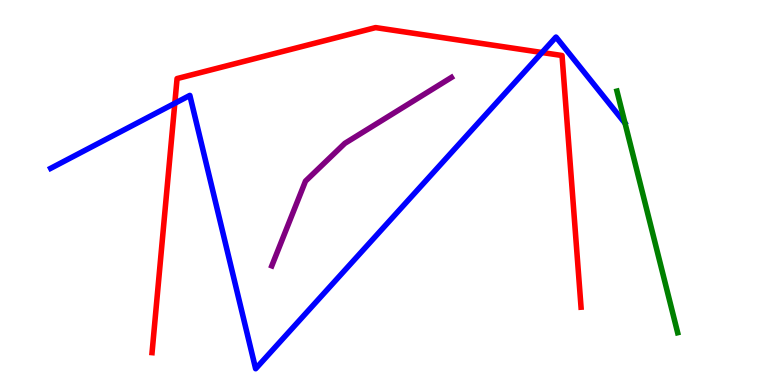[{'lines': ['blue', 'red'], 'intersections': [{'x': 2.26, 'y': 7.32}, {'x': 6.99, 'y': 8.64}]}, {'lines': ['green', 'red'], 'intersections': []}, {'lines': ['purple', 'red'], 'intersections': []}, {'lines': ['blue', 'green'], 'intersections': []}, {'lines': ['blue', 'purple'], 'intersections': []}, {'lines': ['green', 'purple'], 'intersections': []}]